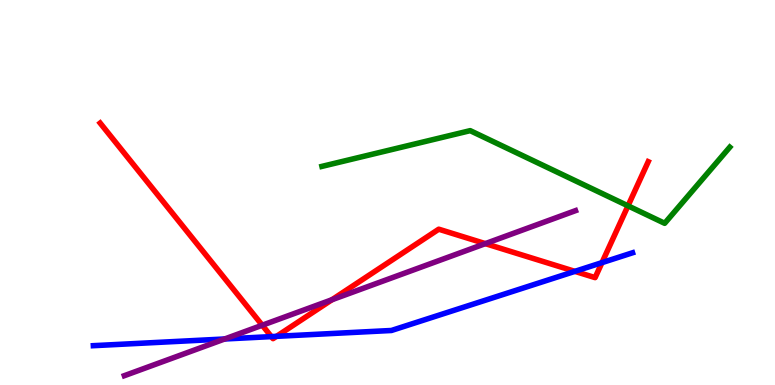[{'lines': ['blue', 'red'], 'intersections': [{'x': 3.5, 'y': 1.26}, {'x': 3.57, 'y': 1.26}, {'x': 7.42, 'y': 2.95}, {'x': 7.77, 'y': 3.18}]}, {'lines': ['green', 'red'], 'intersections': [{'x': 8.1, 'y': 4.65}]}, {'lines': ['purple', 'red'], 'intersections': [{'x': 3.38, 'y': 1.55}, {'x': 4.28, 'y': 2.21}, {'x': 6.26, 'y': 3.67}]}, {'lines': ['blue', 'green'], 'intersections': []}, {'lines': ['blue', 'purple'], 'intersections': [{'x': 2.9, 'y': 1.2}]}, {'lines': ['green', 'purple'], 'intersections': []}]